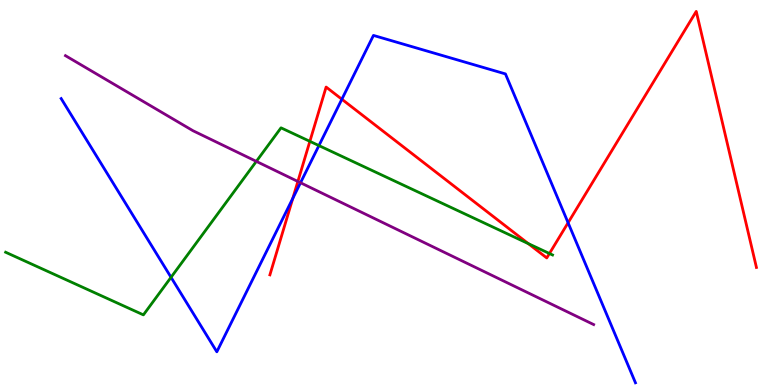[{'lines': ['blue', 'red'], 'intersections': [{'x': 3.78, 'y': 4.85}, {'x': 4.41, 'y': 7.42}, {'x': 7.33, 'y': 4.21}]}, {'lines': ['green', 'red'], 'intersections': [{'x': 4.0, 'y': 6.33}, {'x': 6.82, 'y': 3.67}, {'x': 7.09, 'y': 3.42}]}, {'lines': ['purple', 'red'], 'intersections': [{'x': 3.84, 'y': 5.29}]}, {'lines': ['blue', 'green'], 'intersections': [{'x': 2.21, 'y': 2.8}, {'x': 4.12, 'y': 6.22}]}, {'lines': ['blue', 'purple'], 'intersections': [{'x': 3.88, 'y': 5.25}]}, {'lines': ['green', 'purple'], 'intersections': [{'x': 3.31, 'y': 5.81}]}]